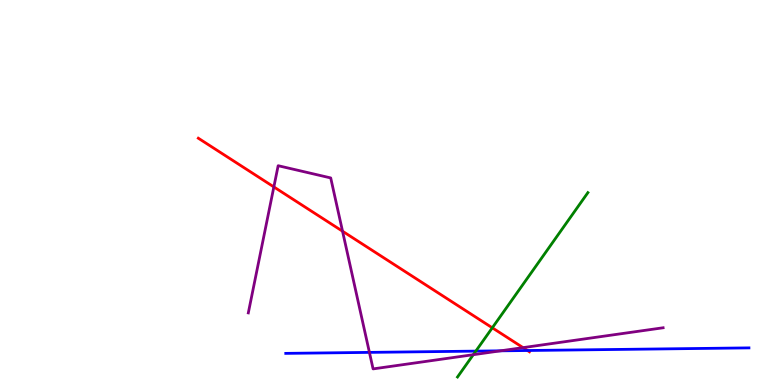[{'lines': ['blue', 'red'], 'intersections': [{'x': 6.81, 'y': 0.896}]}, {'lines': ['green', 'red'], 'intersections': [{'x': 6.35, 'y': 1.49}]}, {'lines': ['purple', 'red'], 'intersections': [{'x': 3.53, 'y': 5.14}, {'x': 4.42, 'y': 3.99}, {'x': 6.75, 'y': 0.971}]}, {'lines': ['blue', 'green'], 'intersections': [{'x': 6.14, 'y': 0.88}]}, {'lines': ['blue', 'purple'], 'intersections': [{'x': 4.77, 'y': 0.847}, {'x': 6.46, 'y': 0.888}]}, {'lines': ['green', 'purple'], 'intersections': [{'x': 6.11, 'y': 0.787}]}]